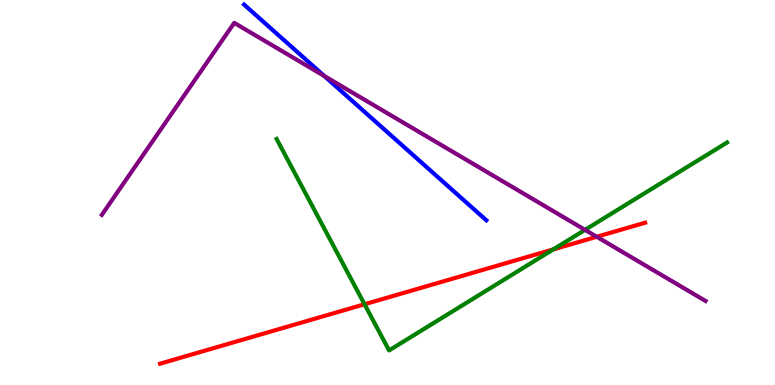[{'lines': ['blue', 'red'], 'intersections': []}, {'lines': ['green', 'red'], 'intersections': [{'x': 4.7, 'y': 2.1}, {'x': 7.14, 'y': 3.52}]}, {'lines': ['purple', 'red'], 'intersections': [{'x': 7.7, 'y': 3.85}]}, {'lines': ['blue', 'green'], 'intersections': []}, {'lines': ['blue', 'purple'], 'intersections': [{'x': 4.18, 'y': 8.03}]}, {'lines': ['green', 'purple'], 'intersections': [{'x': 7.55, 'y': 4.03}]}]